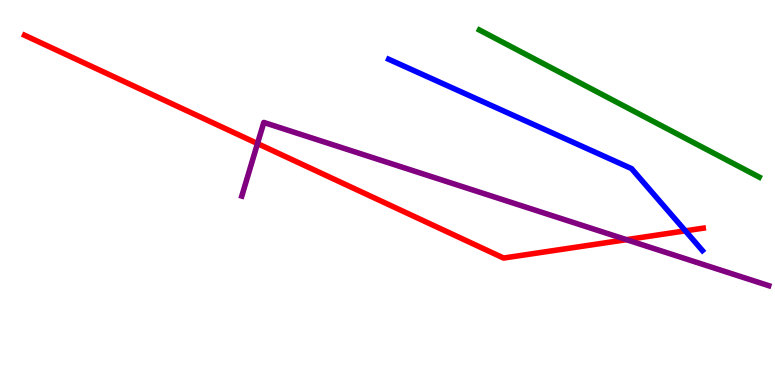[{'lines': ['blue', 'red'], 'intersections': [{'x': 8.84, 'y': 4.0}]}, {'lines': ['green', 'red'], 'intersections': []}, {'lines': ['purple', 'red'], 'intersections': [{'x': 3.32, 'y': 6.27}, {'x': 8.08, 'y': 3.77}]}, {'lines': ['blue', 'green'], 'intersections': []}, {'lines': ['blue', 'purple'], 'intersections': []}, {'lines': ['green', 'purple'], 'intersections': []}]